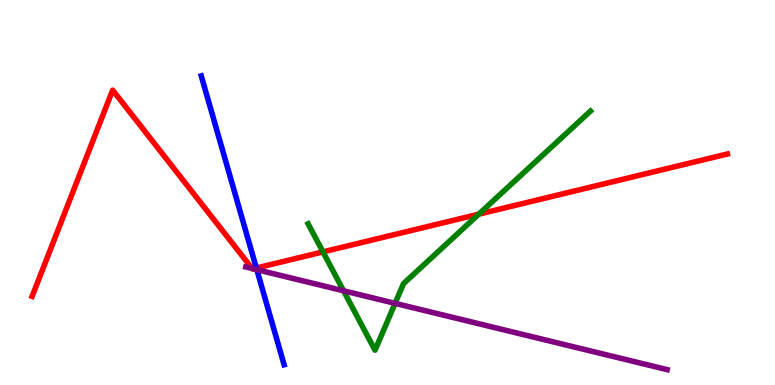[{'lines': ['blue', 'red'], 'intersections': [{'x': 3.31, 'y': 3.04}]}, {'lines': ['green', 'red'], 'intersections': [{'x': 4.17, 'y': 3.46}, {'x': 6.18, 'y': 4.44}]}, {'lines': ['purple', 'red'], 'intersections': [{'x': 3.25, 'y': 3.03}, {'x': 3.27, 'y': 3.02}]}, {'lines': ['blue', 'green'], 'intersections': []}, {'lines': ['blue', 'purple'], 'intersections': [{'x': 3.31, 'y': 3.0}]}, {'lines': ['green', 'purple'], 'intersections': [{'x': 4.43, 'y': 2.45}, {'x': 5.1, 'y': 2.12}]}]